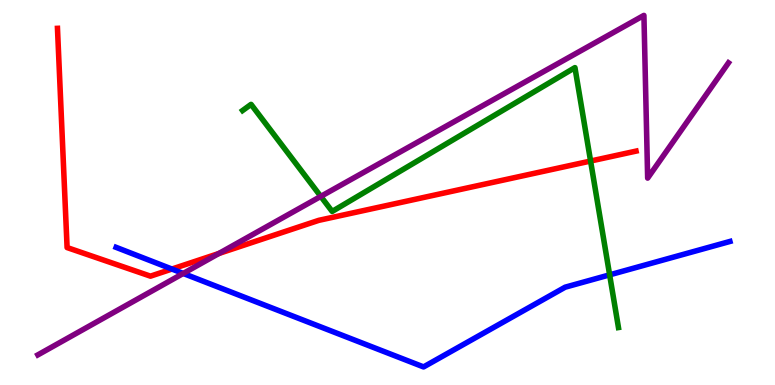[{'lines': ['blue', 'red'], 'intersections': [{'x': 2.22, 'y': 3.01}]}, {'lines': ['green', 'red'], 'intersections': [{'x': 7.62, 'y': 5.82}]}, {'lines': ['purple', 'red'], 'intersections': [{'x': 2.82, 'y': 3.42}]}, {'lines': ['blue', 'green'], 'intersections': [{'x': 7.87, 'y': 2.86}]}, {'lines': ['blue', 'purple'], 'intersections': [{'x': 2.36, 'y': 2.9}]}, {'lines': ['green', 'purple'], 'intersections': [{'x': 4.14, 'y': 4.9}]}]